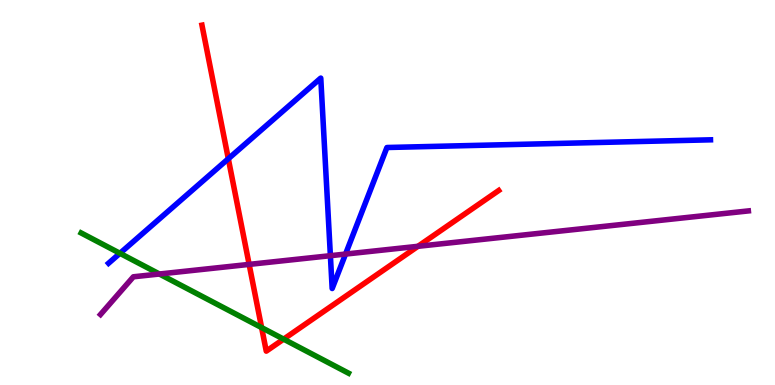[{'lines': ['blue', 'red'], 'intersections': [{'x': 2.95, 'y': 5.88}]}, {'lines': ['green', 'red'], 'intersections': [{'x': 3.38, 'y': 1.49}, {'x': 3.66, 'y': 1.19}]}, {'lines': ['purple', 'red'], 'intersections': [{'x': 3.21, 'y': 3.13}, {'x': 5.39, 'y': 3.6}]}, {'lines': ['blue', 'green'], 'intersections': [{'x': 1.55, 'y': 3.42}]}, {'lines': ['blue', 'purple'], 'intersections': [{'x': 4.26, 'y': 3.36}, {'x': 4.46, 'y': 3.4}]}, {'lines': ['green', 'purple'], 'intersections': [{'x': 2.06, 'y': 2.88}]}]